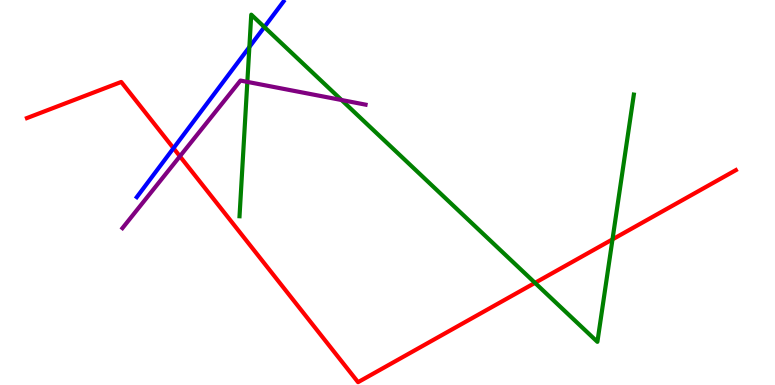[{'lines': ['blue', 'red'], 'intersections': [{'x': 2.24, 'y': 6.15}]}, {'lines': ['green', 'red'], 'intersections': [{'x': 6.9, 'y': 2.65}, {'x': 7.9, 'y': 3.78}]}, {'lines': ['purple', 'red'], 'intersections': [{'x': 2.32, 'y': 5.94}]}, {'lines': ['blue', 'green'], 'intersections': [{'x': 3.22, 'y': 8.78}, {'x': 3.41, 'y': 9.3}]}, {'lines': ['blue', 'purple'], 'intersections': []}, {'lines': ['green', 'purple'], 'intersections': [{'x': 3.19, 'y': 7.87}, {'x': 4.41, 'y': 7.4}]}]